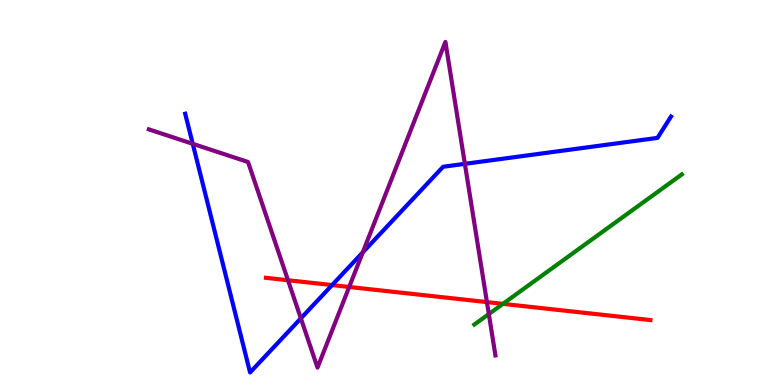[{'lines': ['blue', 'red'], 'intersections': [{'x': 4.28, 'y': 2.6}]}, {'lines': ['green', 'red'], 'intersections': [{'x': 6.49, 'y': 2.11}]}, {'lines': ['purple', 'red'], 'intersections': [{'x': 3.72, 'y': 2.72}, {'x': 4.51, 'y': 2.55}, {'x': 6.28, 'y': 2.15}]}, {'lines': ['blue', 'green'], 'intersections': []}, {'lines': ['blue', 'purple'], 'intersections': [{'x': 2.49, 'y': 6.26}, {'x': 3.88, 'y': 1.73}, {'x': 4.68, 'y': 3.44}, {'x': 6.0, 'y': 5.74}]}, {'lines': ['green', 'purple'], 'intersections': [{'x': 6.31, 'y': 1.84}]}]